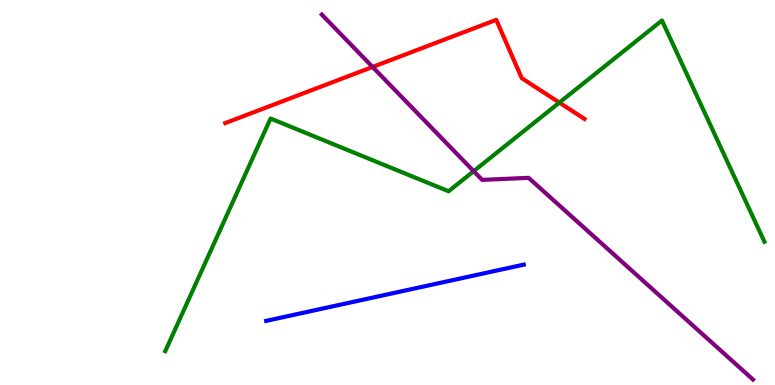[{'lines': ['blue', 'red'], 'intersections': []}, {'lines': ['green', 'red'], 'intersections': [{'x': 7.22, 'y': 7.34}]}, {'lines': ['purple', 'red'], 'intersections': [{'x': 4.81, 'y': 8.26}]}, {'lines': ['blue', 'green'], 'intersections': []}, {'lines': ['blue', 'purple'], 'intersections': []}, {'lines': ['green', 'purple'], 'intersections': [{'x': 6.11, 'y': 5.55}]}]